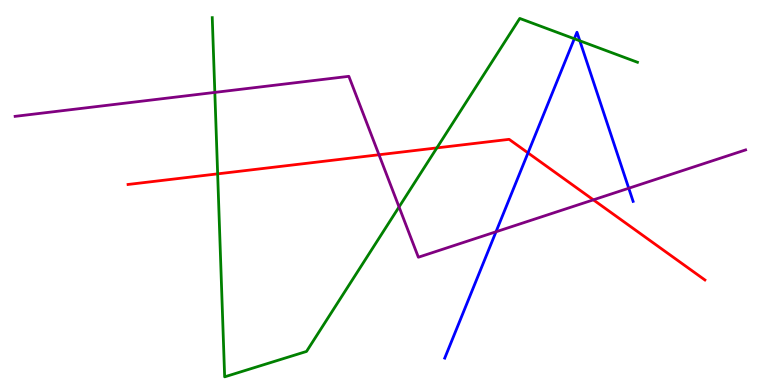[{'lines': ['blue', 'red'], 'intersections': [{'x': 6.81, 'y': 6.03}]}, {'lines': ['green', 'red'], 'intersections': [{'x': 2.81, 'y': 5.48}, {'x': 5.64, 'y': 6.16}]}, {'lines': ['purple', 'red'], 'intersections': [{'x': 4.89, 'y': 5.98}, {'x': 7.66, 'y': 4.81}]}, {'lines': ['blue', 'green'], 'intersections': [{'x': 7.41, 'y': 8.99}, {'x': 7.48, 'y': 8.94}]}, {'lines': ['blue', 'purple'], 'intersections': [{'x': 6.4, 'y': 3.98}, {'x': 8.11, 'y': 5.11}]}, {'lines': ['green', 'purple'], 'intersections': [{'x': 2.77, 'y': 7.6}, {'x': 5.15, 'y': 4.62}]}]